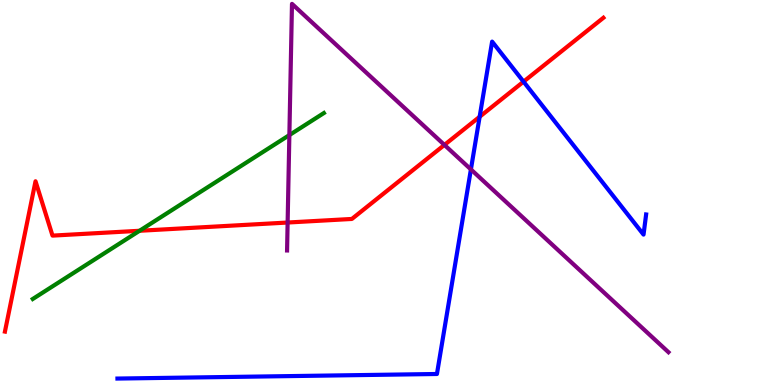[{'lines': ['blue', 'red'], 'intersections': [{'x': 6.19, 'y': 6.97}, {'x': 6.76, 'y': 7.88}]}, {'lines': ['green', 'red'], 'intersections': [{'x': 1.8, 'y': 4.01}]}, {'lines': ['purple', 'red'], 'intersections': [{'x': 3.71, 'y': 4.22}, {'x': 5.73, 'y': 6.24}]}, {'lines': ['blue', 'green'], 'intersections': []}, {'lines': ['blue', 'purple'], 'intersections': [{'x': 6.08, 'y': 5.6}]}, {'lines': ['green', 'purple'], 'intersections': [{'x': 3.73, 'y': 6.49}]}]